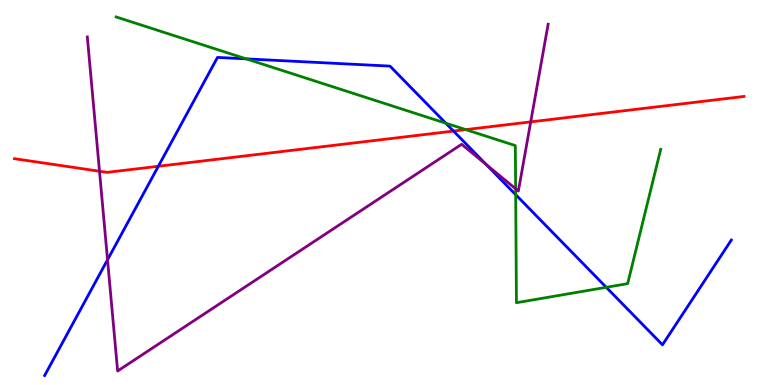[{'lines': ['blue', 'red'], 'intersections': [{'x': 2.04, 'y': 5.68}, {'x': 5.85, 'y': 6.6}]}, {'lines': ['green', 'red'], 'intersections': [{'x': 6.01, 'y': 6.63}]}, {'lines': ['purple', 'red'], 'intersections': [{'x': 1.28, 'y': 5.55}, {'x': 6.85, 'y': 6.83}]}, {'lines': ['blue', 'green'], 'intersections': [{'x': 3.18, 'y': 8.47}, {'x': 5.75, 'y': 6.8}, {'x': 6.65, 'y': 4.94}, {'x': 7.82, 'y': 2.54}]}, {'lines': ['blue', 'purple'], 'intersections': [{'x': 1.39, 'y': 3.25}, {'x': 6.27, 'y': 5.73}]}, {'lines': ['green', 'purple'], 'intersections': [{'x': 6.65, 'y': 5.1}]}]